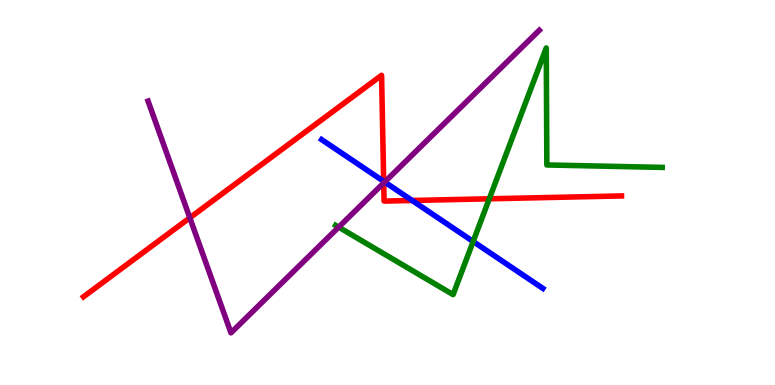[{'lines': ['blue', 'red'], 'intersections': [{'x': 4.95, 'y': 5.29}, {'x': 5.32, 'y': 4.79}]}, {'lines': ['green', 'red'], 'intersections': [{'x': 6.31, 'y': 4.84}]}, {'lines': ['purple', 'red'], 'intersections': [{'x': 2.45, 'y': 4.34}, {'x': 4.95, 'y': 5.25}]}, {'lines': ['blue', 'green'], 'intersections': [{'x': 6.11, 'y': 3.73}]}, {'lines': ['blue', 'purple'], 'intersections': [{'x': 4.96, 'y': 5.27}]}, {'lines': ['green', 'purple'], 'intersections': [{'x': 4.37, 'y': 4.1}]}]